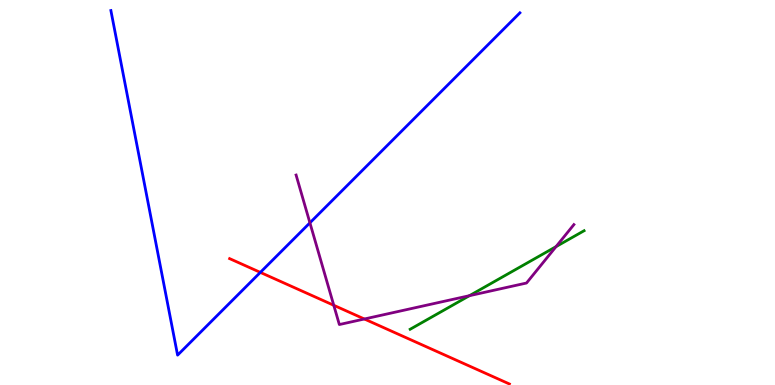[{'lines': ['blue', 'red'], 'intersections': [{'x': 3.36, 'y': 2.92}]}, {'lines': ['green', 'red'], 'intersections': []}, {'lines': ['purple', 'red'], 'intersections': [{'x': 4.31, 'y': 2.07}, {'x': 4.7, 'y': 1.71}]}, {'lines': ['blue', 'green'], 'intersections': []}, {'lines': ['blue', 'purple'], 'intersections': [{'x': 4.0, 'y': 4.21}]}, {'lines': ['green', 'purple'], 'intersections': [{'x': 6.06, 'y': 2.32}, {'x': 7.17, 'y': 3.59}]}]